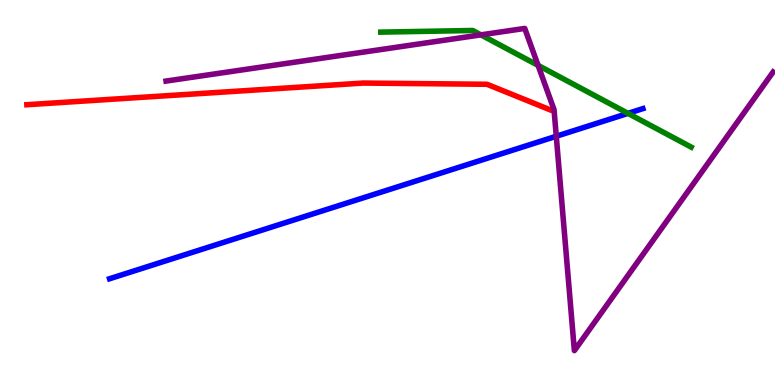[{'lines': ['blue', 'red'], 'intersections': []}, {'lines': ['green', 'red'], 'intersections': []}, {'lines': ['purple', 'red'], 'intersections': []}, {'lines': ['blue', 'green'], 'intersections': [{'x': 8.1, 'y': 7.06}]}, {'lines': ['blue', 'purple'], 'intersections': [{'x': 7.18, 'y': 6.46}]}, {'lines': ['green', 'purple'], 'intersections': [{'x': 6.21, 'y': 9.09}, {'x': 6.94, 'y': 8.3}]}]